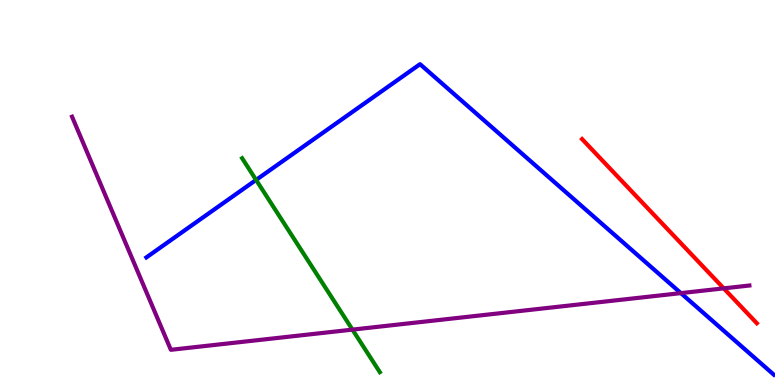[{'lines': ['blue', 'red'], 'intersections': []}, {'lines': ['green', 'red'], 'intersections': []}, {'lines': ['purple', 'red'], 'intersections': [{'x': 9.34, 'y': 2.51}]}, {'lines': ['blue', 'green'], 'intersections': [{'x': 3.3, 'y': 5.33}]}, {'lines': ['blue', 'purple'], 'intersections': [{'x': 8.79, 'y': 2.39}]}, {'lines': ['green', 'purple'], 'intersections': [{'x': 4.55, 'y': 1.44}]}]